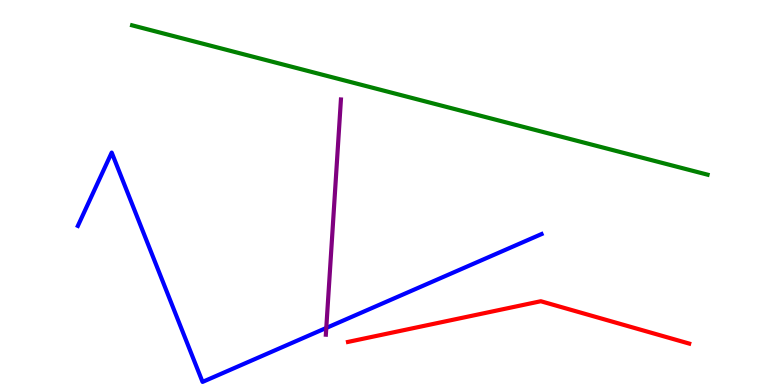[{'lines': ['blue', 'red'], 'intersections': []}, {'lines': ['green', 'red'], 'intersections': []}, {'lines': ['purple', 'red'], 'intersections': []}, {'lines': ['blue', 'green'], 'intersections': []}, {'lines': ['blue', 'purple'], 'intersections': [{'x': 4.21, 'y': 1.48}]}, {'lines': ['green', 'purple'], 'intersections': []}]